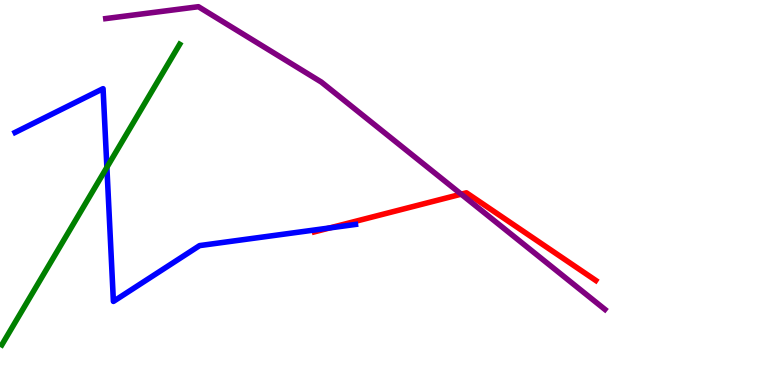[{'lines': ['blue', 'red'], 'intersections': [{'x': 4.25, 'y': 4.08}]}, {'lines': ['green', 'red'], 'intersections': []}, {'lines': ['purple', 'red'], 'intersections': [{'x': 5.95, 'y': 4.96}]}, {'lines': ['blue', 'green'], 'intersections': [{'x': 1.38, 'y': 5.65}]}, {'lines': ['blue', 'purple'], 'intersections': []}, {'lines': ['green', 'purple'], 'intersections': []}]